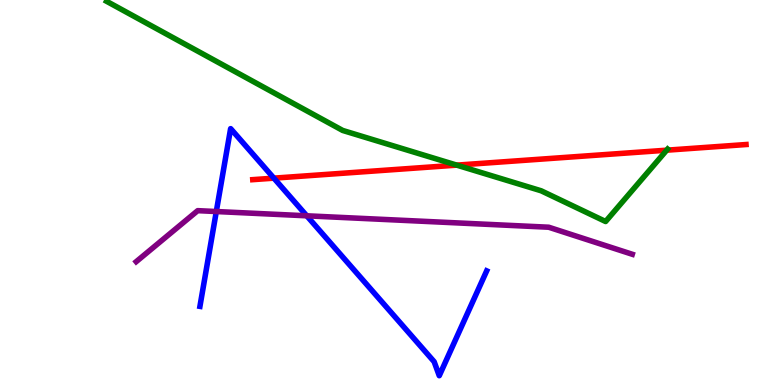[{'lines': ['blue', 'red'], 'intersections': [{'x': 3.53, 'y': 5.37}]}, {'lines': ['green', 'red'], 'intersections': [{'x': 5.89, 'y': 5.71}, {'x': 8.6, 'y': 6.1}]}, {'lines': ['purple', 'red'], 'intersections': []}, {'lines': ['blue', 'green'], 'intersections': []}, {'lines': ['blue', 'purple'], 'intersections': [{'x': 2.79, 'y': 4.51}, {'x': 3.96, 'y': 4.39}]}, {'lines': ['green', 'purple'], 'intersections': []}]